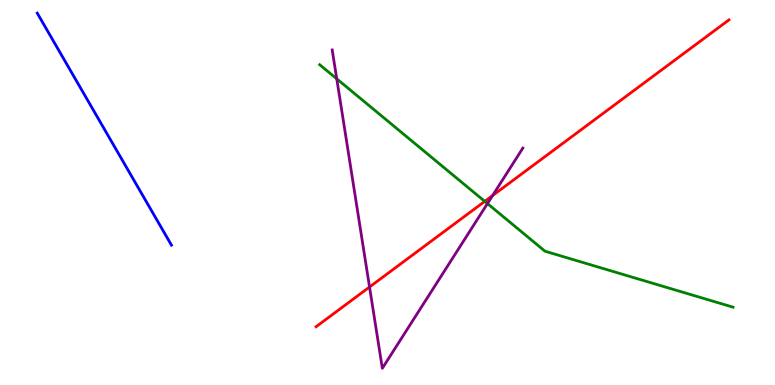[{'lines': ['blue', 'red'], 'intersections': []}, {'lines': ['green', 'red'], 'intersections': [{'x': 6.26, 'y': 4.77}]}, {'lines': ['purple', 'red'], 'intersections': [{'x': 4.77, 'y': 2.55}, {'x': 6.36, 'y': 4.92}]}, {'lines': ['blue', 'green'], 'intersections': []}, {'lines': ['blue', 'purple'], 'intersections': []}, {'lines': ['green', 'purple'], 'intersections': [{'x': 4.35, 'y': 7.95}, {'x': 6.29, 'y': 4.71}]}]